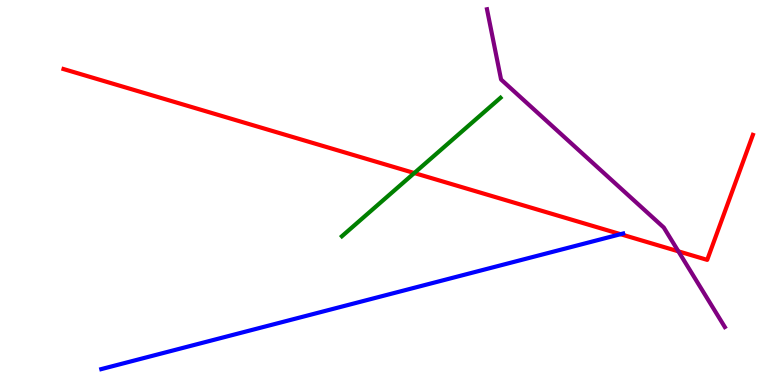[{'lines': ['blue', 'red'], 'intersections': [{'x': 8.01, 'y': 3.92}]}, {'lines': ['green', 'red'], 'intersections': [{'x': 5.35, 'y': 5.51}]}, {'lines': ['purple', 'red'], 'intersections': [{'x': 8.75, 'y': 3.47}]}, {'lines': ['blue', 'green'], 'intersections': []}, {'lines': ['blue', 'purple'], 'intersections': []}, {'lines': ['green', 'purple'], 'intersections': []}]